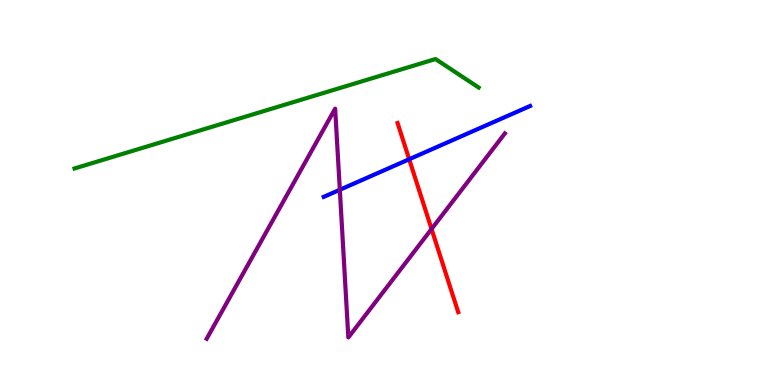[{'lines': ['blue', 'red'], 'intersections': [{'x': 5.28, 'y': 5.86}]}, {'lines': ['green', 'red'], 'intersections': []}, {'lines': ['purple', 'red'], 'intersections': [{'x': 5.57, 'y': 4.05}]}, {'lines': ['blue', 'green'], 'intersections': []}, {'lines': ['blue', 'purple'], 'intersections': [{'x': 4.38, 'y': 5.07}]}, {'lines': ['green', 'purple'], 'intersections': []}]